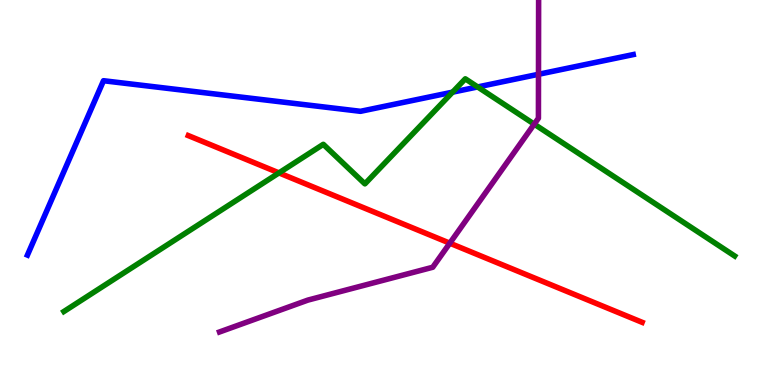[{'lines': ['blue', 'red'], 'intersections': []}, {'lines': ['green', 'red'], 'intersections': [{'x': 3.6, 'y': 5.51}]}, {'lines': ['purple', 'red'], 'intersections': [{'x': 5.8, 'y': 3.68}]}, {'lines': ['blue', 'green'], 'intersections': [{'x': 5.84, 'y': 7.61}, {'x': 6.16, 'y': 7.74}]}, {'lines': ['blue', 'purple'], 'intersections': [{'x': 6.95, 'y': 8.07}]}, {'lines': ['green', 'purple'], 'intersections': [{'x': 6.89, 'y': 6.78}]}]